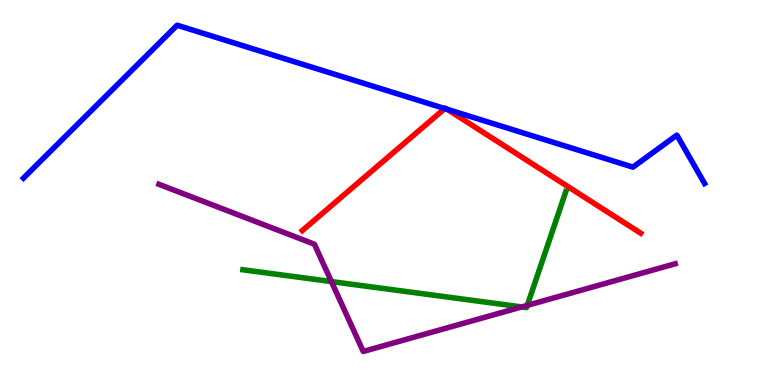[{'lines': ['blue', 'red'], 'intersections': [{'x': 5.74, 'y': 7.18}, {'x': 5.77, 'y': 7.16}]}, {'lines': ['green', 'red'], 'intersections': []}, {'lines': ['purple', 'red'], 'intersections': []}, {'lines': ['blue', 'green'], 'intersections': []}, {'lines': ['blue', 'purple'], 'intersections': []}, {'lines': ['green', 'purple'], 'intersections': [{'x': 4.28, 'y': 2.69}, {'x': 6.73, 'y': 2.03}, {'x': 6.8, 'y': 2.07}]}]